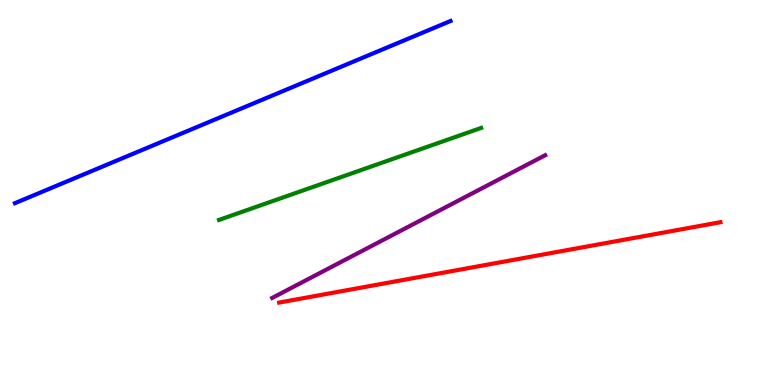[{'lines': ['blue', 'red'], 'intersections': []}, {'lines': ['green', 'red'], 'intersections': []}, {'lines': ['purple', 'red'], 'intersections': []}, {'lines': ['blue', 'green'], 'intersections': []}, {'lines': ['blue', 'purple'], 'intersections': []}, {'lines': ['green', 'purple'], 'intersections': []}]